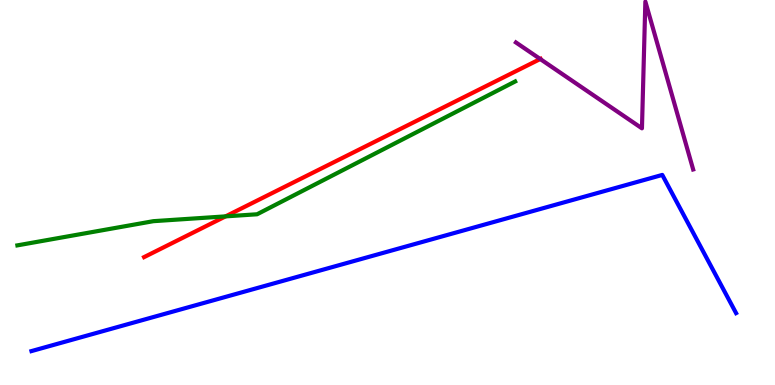[{'lines': ['blue', 'red'], 'intersections': []}, {'lines': ['green', 'red'], 'intersections': [{'x': 2.91, 'y': 4.38}]}, {'lines': ['purple', 'red'], 'intersections': [{'x': 6.97, 'y': 8.47}]}, {'lines': ['blue', 'green'], 'intersections': []}, {'lines': ['blue', 'purple'], 'intersections': []}, {'lines': ['green', 'purple'], 'intersections': []}]